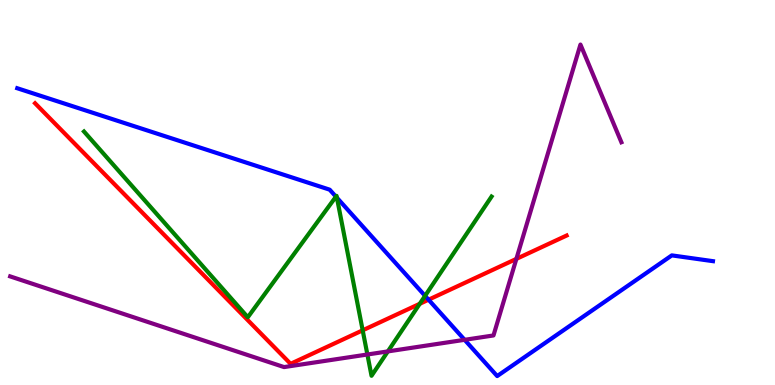[{'lines': ['blue', 'red'], 'intersections': [{'x': 5.53, 'y': 2.22}]}, {'lines': ['green', 'red'], 'intersections': [{'x': 4.68, 'y': 1.42}, {'x': 5.42, 'y': 2.11}]}, {'lines': ['purple', 'red'], 'intersections': [{'x': 6.66, 'y': 3.28}]}, {'lines': ['blue', 'green'], 'intersections': [{'x': 4.33, 'y': 4.89}, {'x': 4.35, 'y': 4.86}, {'x': 5.48, 'y': 2.32}]}, {'lines': ['blue', 'purple'], 'intersections': [{'x': 6.0, 'y': 1.17}]}, {'lines': ['green', 'purple'], 'intersections': [{'x': 4.74, 'y': 0.792}, {'x': 5.0, 'y': 0.873}]}]